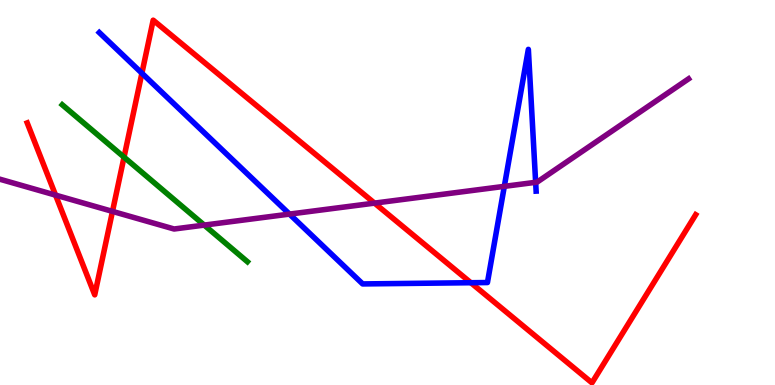[{'lines': ['blue', 'red'], 'intersections': [{'x': 1.83, 'y': 8.1}, {'x': 6.08, 'y': 2.66}]}, {'lines': ['green', 'red'], 'intersections': [{'x': 1.6, 'y': 5.92}]}, {'lines': ['purple', 'red'], 'intersections': [{'x': 0.717, 'y': 4.93}, {'x': 1.45, 'y': 4.51}, {'x': 4.83, 'y': 4.72}]}, {'lines': ['blue', 'green'], 'intersections': []}, {'lines': ['blue', 'purple'], 'intersections': [{'x': 3.74, 'y': 4.44}, {'x': 6.51, 'y': 5.16}, {'x': 6.91, 'y': 5.26}]}, {'lines': ['green', 'purple'], 'intersections': [{'x': 2.64, 'y': 4.15}]}]